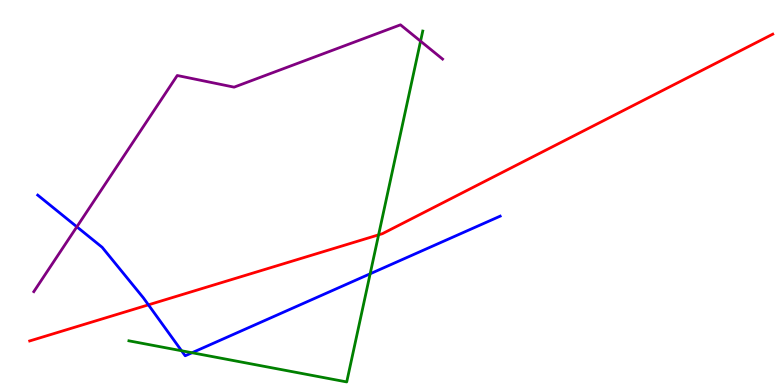[{'lines': ['blue', 'red'], 'intersections': [{'x': 1.92, 'y': 2.08}]}, {'lines': ['green', 'red'], 'intersections': [{'x': 4.89, 'y': 3.9}]}, {'lines': ['purple', 'red'], 'intersections': []}, {'lines': ['blue', 'green'], 'intersections': [{'x': 2.34, 'y': 0.889}, {'x': 2.48, 'y': 0.838}, {'x': 4.78, 'y': 2.89}]}, {'lines': ['blue', 'purple'], 'intersections': [{'x': 0.992, 'y': 4.11}]}, {'lines': ['green', 'purple'], 'intersections': [{'x': 5.43, 'y': 8.93}]}]